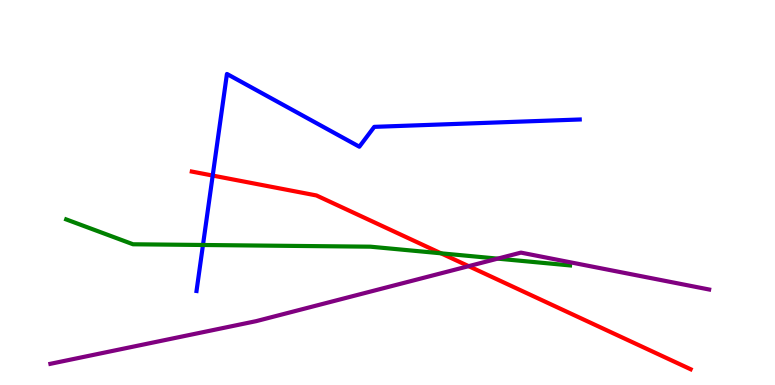[{'lines': ['blue', 'red'], 'intersections': [{'x': 2.74, 'y': 5.44}]}, {'lines': ['green', 'red'], 'intersections': [{'x': 5.69, 'y': 3.42}]}, {'lines': ['purple', 'red'], 'intersections': [{'x': 6.05, 'y': 3.09}]}, {'lines': ['blue', 'green'], 'intersections': [{'x': 2.62, 'y': 3.64}]}, {'lines': ['blue', 'purple'], 'intersections': []}, {'lines': ['green', 'purple'], 'intersections': [{'x': 6.42, 'y': 3.28}]}]